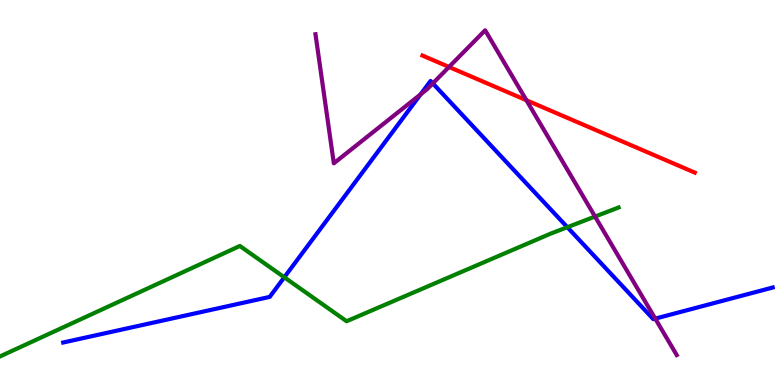[{'lines': ['blue', 'red'], 'intersections': []}, {'lines': ['green', 'red'], 'intersections': []}, {'lines': ['purple', 'red'], 'intersections': [{'x': 5.79, 'y': 8.26}, {'x': 6.79, 'y': 7.4}]}, {'lines': ['blue', 'green'], 'intersections': [{'x': 3.67, 'y': 2.8}, {'x': 7.32, 'y': 4.1}]}, {'lines': ['blue', 'purple'], 'intersections': [{'x': 5.43, 'y': 7.55}, {'x': 5.58, 'y': 7.83}, {'x': 8.45, 'y': 1.72}]}, {'lines': ['green', 'purple'], 'intersections': [{'x': 7.68, 'y': 4.38}]}]